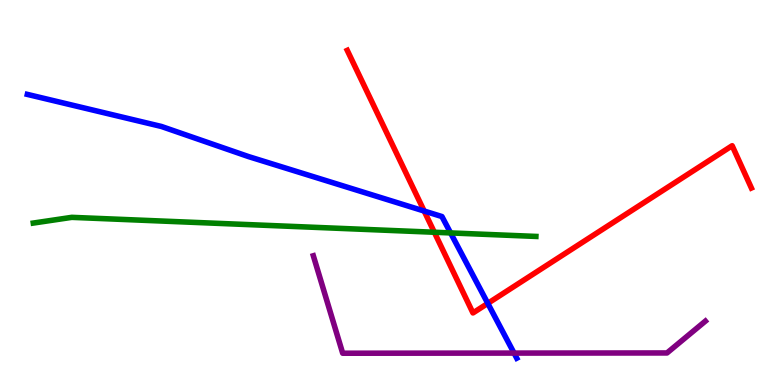[{'lines': ['blue', 'red'], 'intersections': [{'x': 5.47, 'y': 4.52}, {'x': 6.29, 'y': 2.12}]}, {'lines': ['green', 'red'], 'intersections': [{'x': 5.6, 'y': 3.97}]}, {'lines': ['purple', 'red'], 'intersections': []}, {'lines': ['blue', 'green'], 'intersections': [{'x': 5.81, 'y': 3.95}]}, {'lines': ['blue', 'purple'], 'intersections': [{'x': 6.63, 'y': 0.829}]}, {'lines': ['green', 'purple'], 'intersections': []}]